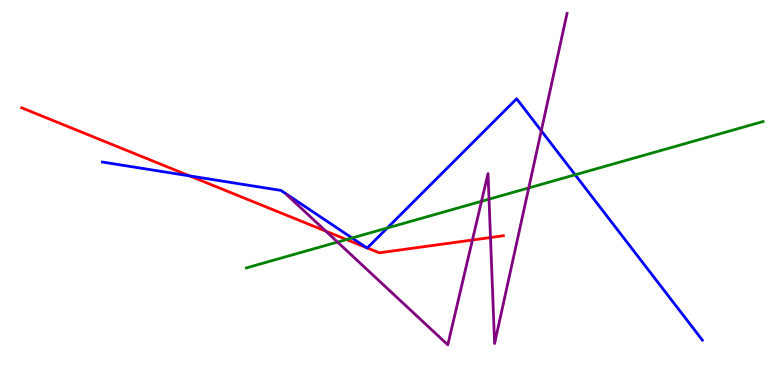[{'lines': ['blue', 'red'], 'intersections': [{'x': 2.45, 'y': 5.43}, {'x': 4.73, 'y': 3.57}, {'x': 4.74, 'y': 3.56}]}, {'lines': ['green', 'red'], 'intersections': [{'x': 4.47, 'y': 3.78}]}, {'lines': ['purple', 'red'], 'intersections': [{'x': 4.2, 'y': 4.0}, {'x': 6.1, 'y': 3.77}, {'x': 6.33, 'y': 3.83}]}, {'lines': ['blue', 'green'], 'intersections': [{'x': 4.54, 'y': 3.82}, {'x': 5.0, 'y': 4.08}, {'x': 7.42, 'y': 5.46}]}, {'lines': ['blue', 'purple'], 'intersections': [{'x': 6.98, 'y': 6.6}]}, {'lines': ['green', 'purple'], 'intersections': [{'x': 4.36, 'y': 3.71}, {'x': 6.21, 'y': 4.77}, {'x': 6.31, 'y': 4.83}, {'x': 6.82, 'y': 5.12}]}]